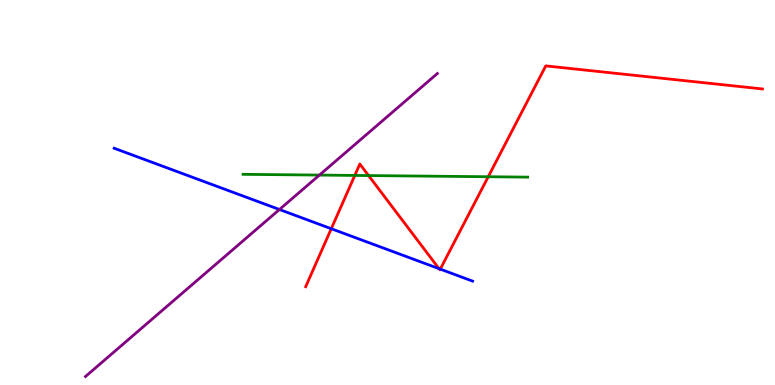[{'lines': ['blue', 'red'], 'intersections': [{'x': 4.27, 'y': 4.06}, {'x': 5.66, 'y': 3.02}, {'x': 5.68, 'y': 3.01}]}, {'lines': ['green', 'red'], 'intersections': [{'x': 4.58, 'y': 5.44}, {'x': 4.76, 'y': 5.44}, {'x': 6.3, 'y': 5.41}]}, {'lines': ['purple', 'red'], 'intersections': []}, {'lines': ['blue', 'green'], 'intersections': []}, {'lines': ['blue', 'purple'], 'intersections': [{'x': 3.61, 'y': 4.56}]}, {'lines': ['green', 'purple'], 'intersections': [{'x': 4.12, 'y': 5.45}]}]